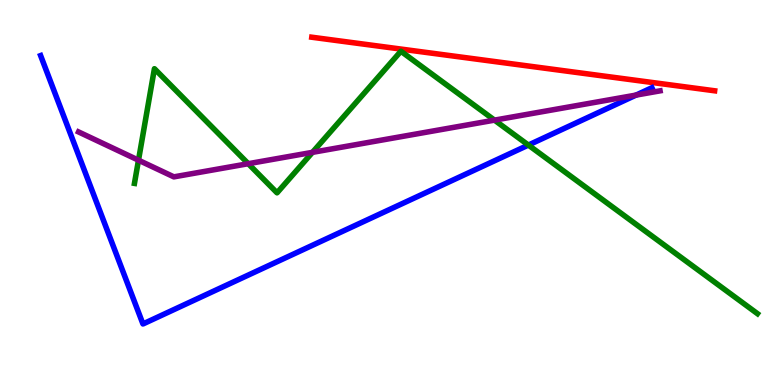[{'lines': ['blue', 'red'], 'intersections': []}, {'lines': ['green', 'red'], 'intersections': []}, {'lines': ['purple', 'red'], 'intersections': []}, {'lines': ['blue', 'green'], 'intersections': [{'x': 6.82, 'y': 6.23}]}, {'lines': ['blue', 'purple'], 'intersections': [{'x': 8.21, 'y': 7.53}]}, {'lines': ['green', 'purple'], 'intersections': [{'x': 1.79, 'y': 5.84}, {'x': 3.2, 'y': 5.75}, {'x': 4.03, 'y': 6.04}, {'x': 6.38, 'y': 6.88}]}]